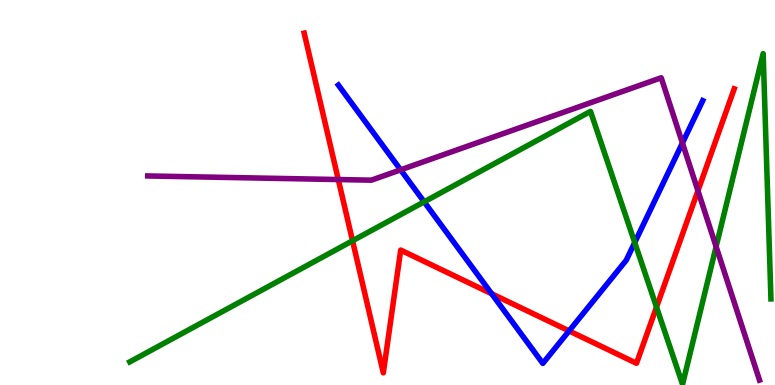[{'lines': ['blue', 'red'], 'intersections': [{'x': 6.34, 'y': 2.37}, {'x': 7.34, 'y': 1.4}]}, {'lines': ['green', 'red'], 'intersections': [{'x': 4.55, 'y': 3.75}, {'x': 8.47, 'y': 2.02}]}, {'lines': ['purple', 'red'], 'intersections': [{'x': 4.37, 'y': 5.34}, {'x': 9.01, 'y': 5.05}]}, {'lines': ['blue', 'green'], 'intersections': [{'x': 5.47, 'y': 4.76}, {'x': 8.19, 'y': 3.7}]}, {'lines': ['blue', 'purple'], 'intersections': [{'x': 5.17, 'y': 5.59}, {'x': 8.81, 'y': 6.29}]}, {'lines': ['green', 'purple'], 'intersections': [{'x': 9.24, 'y': 3.59}]}]